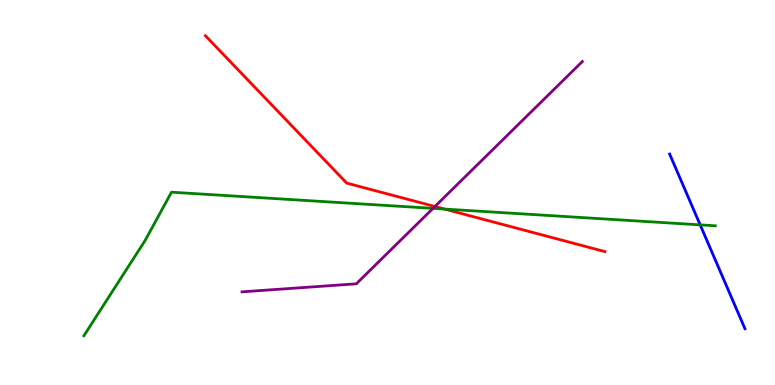[{'lines': ['blue', 'red'], 'intersections': []}, {'lines': ['green', 'red'], 'intersections': [{'x': 5.74, 'y': 4.57}]}, {'lines': ['purple', 'red'], 'intersections': [{'x': 5.61, 'y': 4.64}]}, {'lines': ['blue', 'green'], 'intersections': [{'x': 9.03, 'y': 4.16}]}, {'lines': ['blue', 'purple'], 'intersections': []}, {'lines': ['green', 'purple'], 'intersections': [{'x': 5.59, 'y': 4.59}]}]